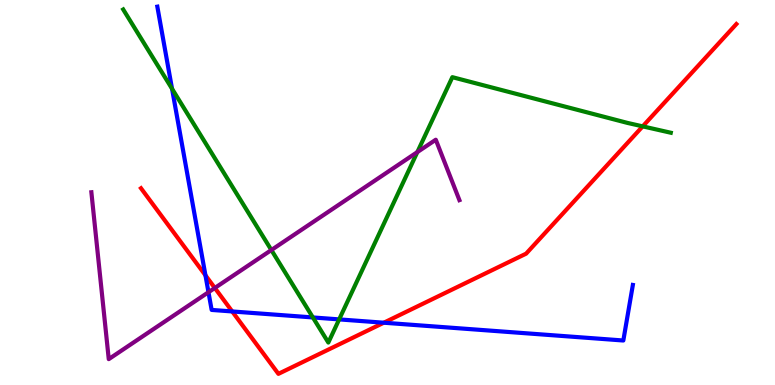[{'lines': ['blue', 'red'], 'intersections': [{'x': 2.65, 'y': 2.85}, {'x': 3.0, 'y': 1.91}, {'x': 4.95, 'y': 1.62}]}, {'lines': ['green', 'red'], 'intersections': [{'x': 8.29, 'y': 6.72}]}, {'lines': ['purple', 'red'], 'intersections': [{'x': 2.77, 'y': 2.52}]}, {'lines': ['blue', 'green'], 'intersections': [{'x': 2.22, 'y': 7.69}, {'x': 4.04, 'y': 1.75}, {'x': 4.38, 'y': 1.7}]}, {'lines': ['blue', 'purple'], 'intersections': [{'x': 2.69, 'y': 2.41}]}, {'lines': ['green', 'purple'], 'intersections': [{'x': 3.5, 'y': 3.51}, {'x': 5.39, 'y': 6.05}]}]